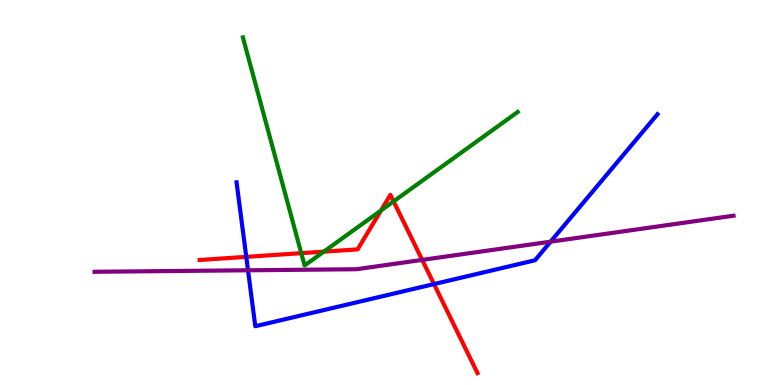[{'lines': ['blue', 'red'], 'intersections': [{'x': 3.18, 'y': 3.33}, {'x': 5.6, 'y': 2.62}]}, {'lines': ['green', 'red'], 'intersections': [{'x': 3.89, 'y': 3.42}, {'x': 4.18, 'y': 3.46}, {'x': 4.92, 'y': 4.53}, {'x': 5.08, 'y': 4.77}]}, {'lines': ['purple', 'red'], 'intersections': [{'x': 5.45, 'y': 3.25}]}, {'lines': ['blue', 'green'], 'intersections': []}, {'lines': ['blue', 'purple'], 'intersections': [{'x': 3.2, 'y': 2.98}, {'x': 7.1, 'y': 3.72}]}, {'lines': ['green', 'purple'], 'intersections': []}]